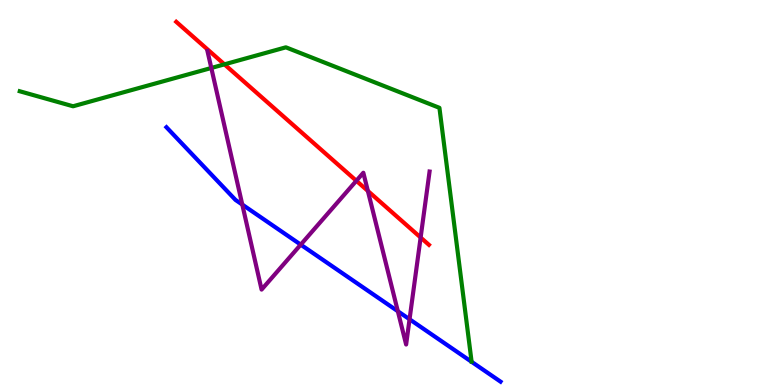[{'lines': ['blue', 'red'], 'intersections': []}, {'lines': ['green', 'red'], 'intersections': [{'x': 2.9, 'y': 8.33}]}, {'lines': ['purple', 'red'], 'intersections': [{'x': 4.6, 'y': 5.3}, {'x': 4.75, 'y': 5.04}, {'x': 5.43, 'y': 3.83}]}, {'lines': ['blue', 'green'], 'intersections': []}, {'lines': ['blue', 'purple'], 'intersections': [{'x': 3.13, 'y': 4.69}, {'x': 3.88, 'y': 3.65}, {'x': 5.13, 'y': 1.92}, {'x': 5.28, 'y': 1.71}]}, {'lines': ['green', 'purple'], 'intersections': [{'x': 2.73, 'y': 8.23}]}]